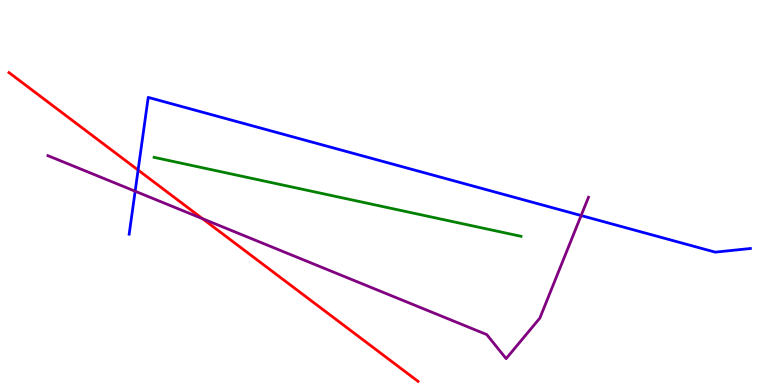[{'lines': ['blue', 'red'], 'intersections': [{'x': 1.78, 'y': 5.58}]}, {'lines': ['green', 'red'], 'intersections': []}, {'lines': ['purple', 'red'], 'intersections': [{'x': 2.61, 'y': 4.32}]}, {'lines': ['blue', 'green'], 'intersections': []}, {'lines': ['blue', 'purple'], 'intersections': [{'x': 1.74, 'y': 5.03}, {'x': 7.5, 'y': 4.4}]}, {'lines': ['green', 'purple'], 'intersections': []}]